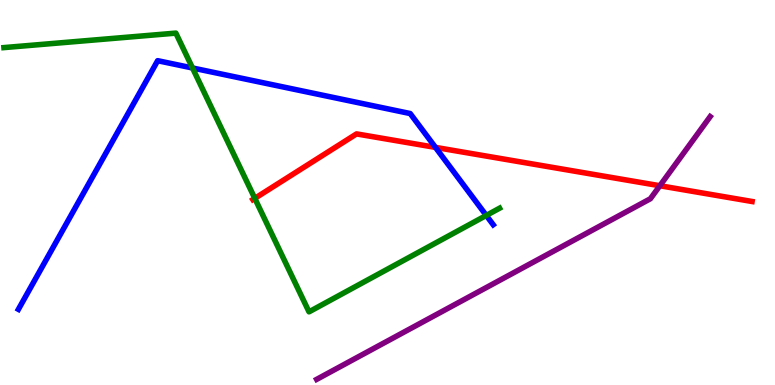[{'lines': ['blue', 'red'], 'intersections': [{'x': 5.62, 'y': 6.17}]}, {'lines': ['green', 'red'], 'intersections': [{'x': 3.29, 'y': 4.85}]}, {'lines': ['purple', 'red'], 'intersections': [{'x': 8.51, 'y': 5.18}]}, {'lines': ['blue', 'green'], 'intersections': [{'x': 2.48, 'y': 8.23}, {'x': 6.27, 'y': 4.4}]}, {'lines': ['blue', 'purple'], 'intersections': []}, {'lines': ['green', 'purple'], 'intersections': []}]